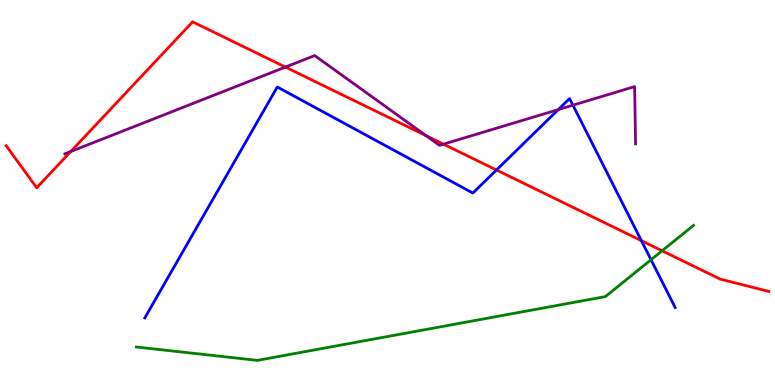[{'lines': ['blue', 'red'], 'intersections': [{'x': 6.41, 'y': 5.58}, {'x': 8.28, 'y': 3.75}]}, {'lines': ['green', 'red'], 'intersections': [{'x': 8.54, 'y': 3.49}]}, {'lines': ['purple', 'red'], 'intersections': [{'x': 0.914, 'y': 6.06}, {'x': 3.68, 'y': 8.26}, {'x': 5.5, 'y': 6.48}, {'x': 5.72, 'y': 6.26}]}, {'lines': ['blue', 'green'], 'intersections': [{'x': 8.4, 'y': 3.25}]}, {'lines': ['blue', 'purple'], 'intersections': [{'x': 7.2, 'y': 7.15}, {'x': 7.39, 'y': 7.27}]}, {'lines': ['green', 'purple'], 'intersections': []}]